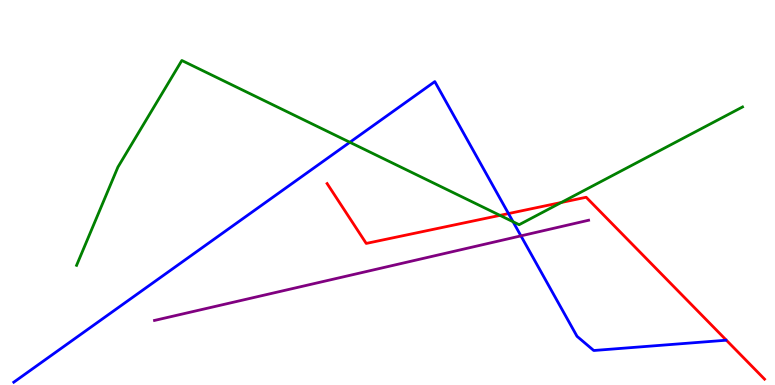[{'lines': ['blue', 'red'], 'intersections': [{'x': 6.56, 'y': 4.45}]}, {'lines': ['green', 'red'], 'intersections': [{'x': 6.45, 'y': 4.41}, {'x': 7.24, 'y': 4.74}]}, {'lines': ['purple', 'red'], 'intersections': []}, {'lines': ['blue', 'green'], 'intersections': [{'x': 4.51, 'y': 6.3}, {'x': 6.62, 'y': 4.24}]}, {'lines': ['blue', 'purple'], 'intersections': [{'x': 6.72, 'y': 3.87}]}, {'lines': ['green', 'purple'], 'intersections': []}]